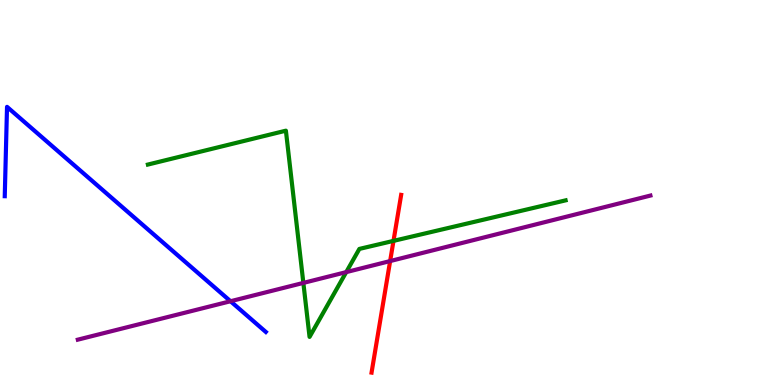[{'lines': ['blue', 'red'], 'intersections': []}, {'lines': ['green', 'red'], 'intersections': [{'x': 5.08, 'y': 3.74}]}, {'lines': ['purple', 'red'], 'intersections': [{'x': 5.03, 'y': 3.22}]}, {'lines': ['blue', 'green'], 'intersections': []}, {'lines': ['blue', 'purple'], 'intersections': [{'x': 2.97, 'y': 2.18}]}, {'lines': ['green', 'purple'], 'intersections': [{'x': 3.91, 'y': 2.65}, {'x': 4.47, 'y': 2.93}]}]